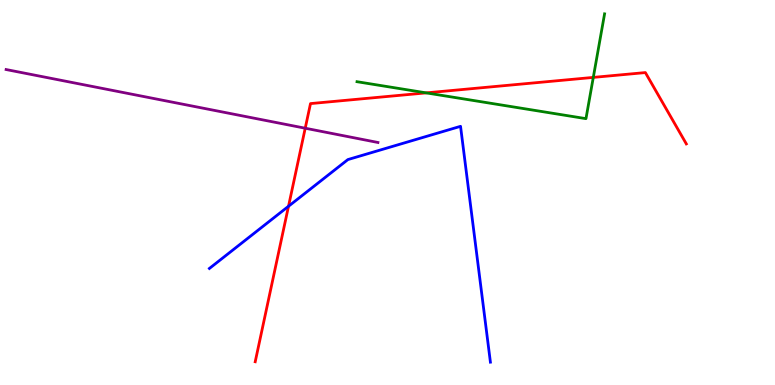[{'lines': ['blue', 'red'], 'intersections': [{'x': 3.72, 'y': 4.64}]}, {'lines': ['green', 'red'], 'intersections': [{'x': 5.5, 'y': 7.59}, {'x': 7.66, 'y': 7.99}]}, {'lines': ['purple', 'red'], 'intersections': [{'x': 3.94, 'y': 6.67}]}, {'lines': ['blue', 'green'], 'intersections': []}, {'lines': ['blue', 'purple'], 'intersections': []}, {'lines': ['green', 'purple'], 'intersections': []}]